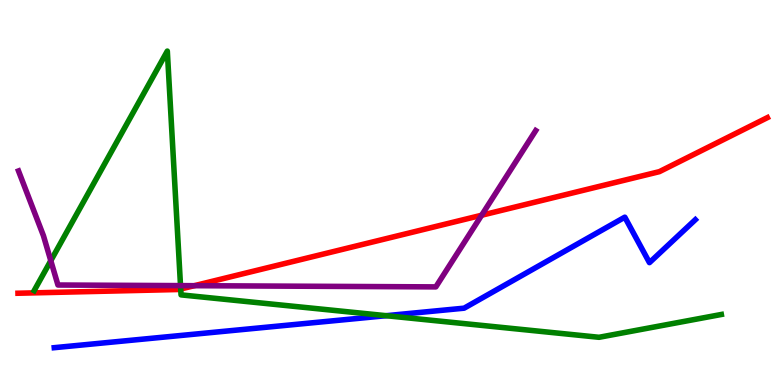[{'lines': ['blue', 'red'], 'intersections': []}, {'lines': ['green', 'red'], 'intersections': [{'x': 2.33, 'y': 2.49}]}, {'lines': ['purple', 'red'], 'intersections': [{'x': 2.51, 'y': 2.58}, {'x': 6.21, 'y': 4.41}]}, {'lines': ['blue', 'green'], 'intersections': [{'x': 4.98, 'y': 1.8}]}, {'lines': ['blue', 'purple'], 'intersections': []}, {'lines': ['green', 'purple'], 'intersections': [{'x': 0.655, 'y': 3.23}, {'x': 2.33, 'y': 2.58}]}]